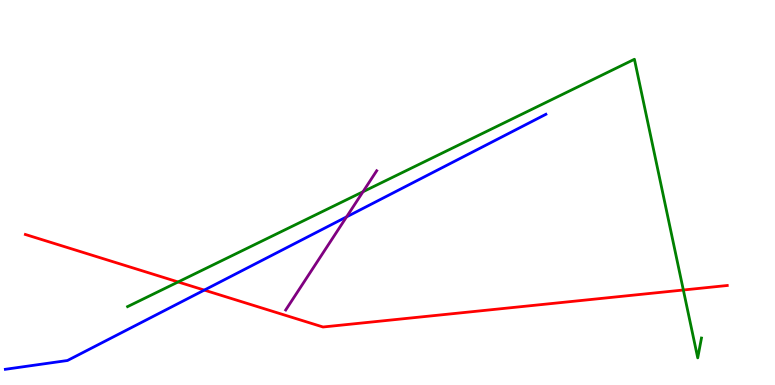[{'lines': ['blue', 'red'], 'intersections': [{'x': 2.64, 'y': 2.47}]}, {'lines': ['green', 'red'], 'intersections': [{'x': 2.3, 'y': 2.68}, {'x': 8.82, 'y': 2.47}]}, {'lines': ['purple', 'red'], 'intersections': []}, {'lines': ['blue', 'green'], 'intersections': []}, {'lines': ['blue', 'purple'], 'intersections': [{'x': 4.47, 'y': 4.37}]}, {'lines': ['green', 'purple'], 'intersections': [{'x': 4.68, 'y': 5.02}]}]